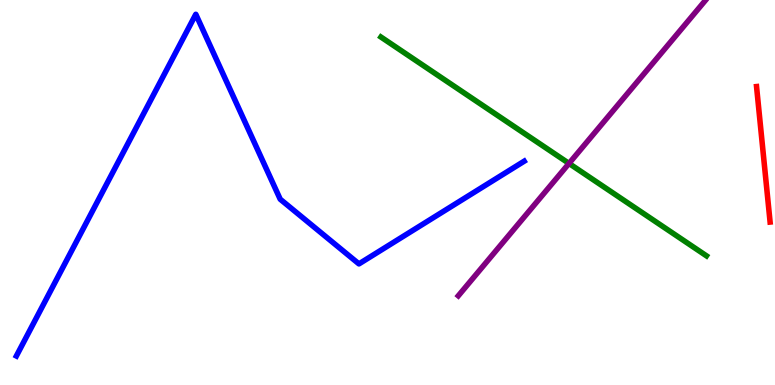[{'lines': ['blue', 'red'], 'intersections': []}, {'lines': ['green', 'red'], 'intersections': []}, {'lines': ['purple', 'red'], 'intersections': []}, {'lines': ['blue', 'green'], 'intersections': []}, {'lines': ['blue', 'purple'], 'intersections': []}, {'lines': ['green', 'purple'], 'intersections': [{'x': 7.34, 'y': 5.75}]}]